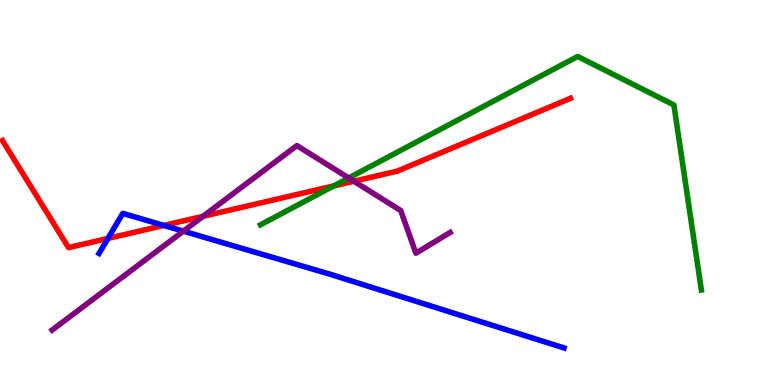[{'lines': ['blue', 'red'], 'intersections': [{'x': 1.39, 'y': 3.81}, {'x': 2.11, 'y': 4.14}]}, {'lines': ['green', 'red'], 'intersections': [{'x': 4.31, 'y': 5.17}]}, {'lines': ['purple', 'red'], 'intersections': [{'x': 2.62, 'y': 4.38}, {'x': 4.57, 'y': 5.29}]}, {'lines': ['blue', 'green'], 'intersections': []}, {'lines': ['blue', 'purple'], 'intersections': [{'x': 2.37, 'y': 4.0}]}, {'lines': ['green', 'purple'], 'intersections': [{'x': 4.5, 'y': 5.38}]}]